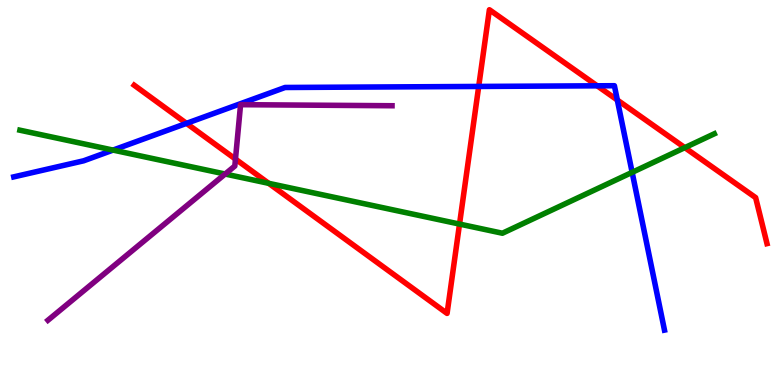[{'lines': ['blue', 'red'], 'intersections': [{'x': 2.41, 'y': 6.8}, {'x': 6.18, 'y': 7.75}, {'x': 7.71, 'y': 7.77}, {'x': 7.97, 'y': 7.4}]}, {'lines': ['green', 'red'], 'intersections': [{'x': 3.47, 'y': 5.24}, {'x': 5.93, 'y': 4.18}, {'x': 8.84, 'y': 6.17}]}, {'lines': ['purple', 'red'], 'intersections': [{'x': 3.04, 'y': 5.87}]}, {'lines': ['blue', 'green'], 'intersections': [{'x': 1.46, 'y': 6.1}, {'x': 8.16, 'y': 5.52}]}, {'lines': ['blue', 'purple'], 'intersections': []}, {'lines': ['green', 'purple'], 'intersections': [{'x': 2.91, 'y': 5.48}]}]